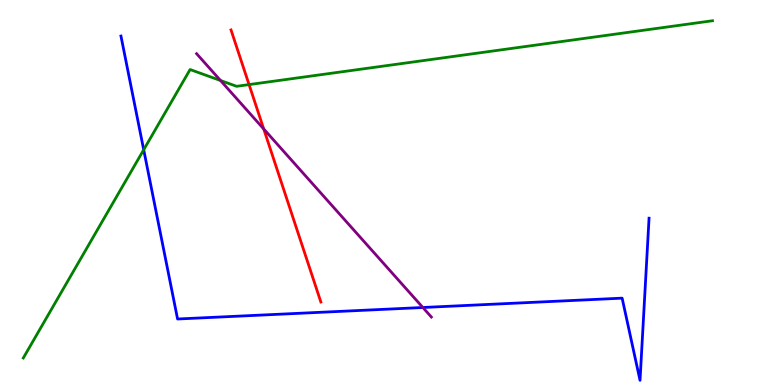[{'lines': ['blue', 'red'], 'intersections': []}, {'lines': ['green', 'red'], 'intersections': [{'x': 3.21, 'y': 7.8}]}, {'lines': ['purple', 'red'], 'intersections': [{'x': 3.4, 'y': 6.65}]}, {'lines': ['blue', 'green'], 'intersections': [{'x': 1.85, 'y': 6.11}]}, {'lines': ['blue', 'purple'], 'intersections': [{'x': 5.46, 'y': 2.01}]}, {'lines': ['green', 'purple'], 'intersections': [{'x': 2.85, 'y': 7.91}]}]